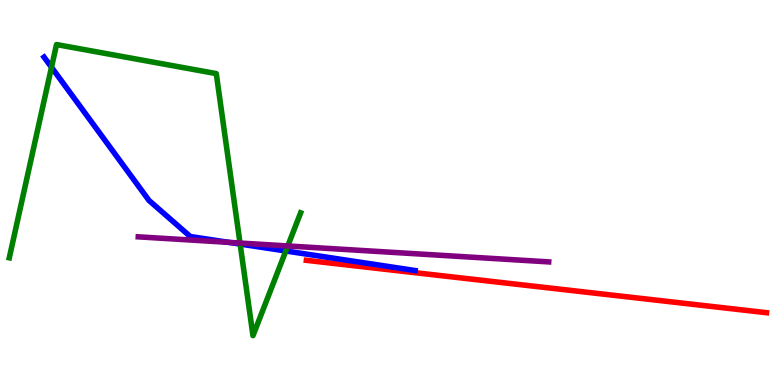[{'lines': ['blue', 'red'], 'intersections': []}, {'lines': ['green', 'red'], 'intersections': []}, {'lines': ['purple', 'red'], 'intersections': []}, {'lines': ['blue', 'green'], 'intersections': [{'x': 0.665, 'y': 8.25}, {'x': 3.1, 'y': 3.66}, {'x': 3.69, 'y': 3.48}]}, {'lines': ['blue', 'purple'], 'intersections': [{'x': 2.95, 'y': 3.7}]}, {'lines': ['green', 'purple'], 'intersections': [{'x': 3.1, 'y': 3.69}, {'x': 3.71, 'y': 3.61}]}]